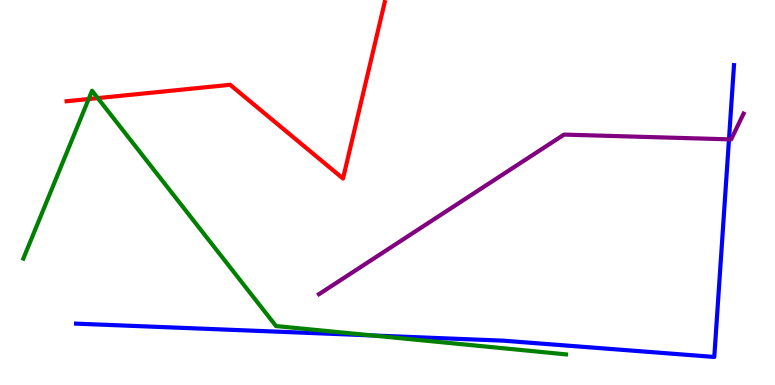[{'lines': ['blue', 'red'], 'intersections': []}, {'lines': ['green', 'red'], 'intersections': [{'x': 1.14, 'y': 7.43}, {'x': 1.26, 'y': 7.45}]}, {'lines': ['purple', 'red'], 'intersections': []}, {'lines': ['blue', 'green'], 'intersections': [{'x': 4.8, 'y': 1.29}]}, {'lines': ['blue', 'purple'], 'intersections': [{'x': 9.41, 'y': 6.38}]}, {'lines': ['green', 'purple'], 'intersections': []}]